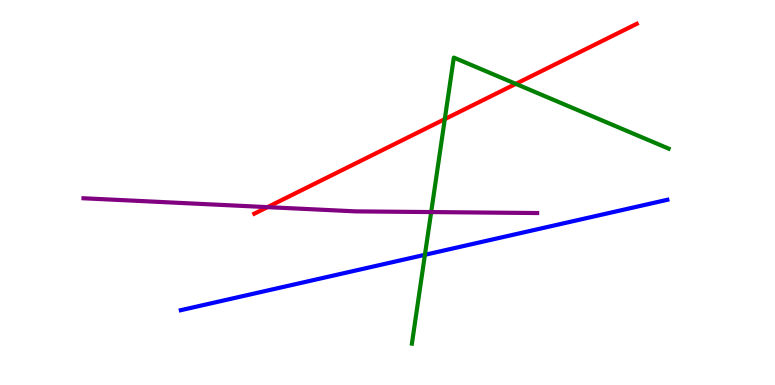[{'lines': ['blue', 'red'], 'intersections': []}, {'lines': ['green', 'red'], 'intersections': [{'x': 5.74, 'y': 6.91}, {'x': 6.66, 'y': 7.82}]}, {'lines': ['purple', 'red'], 'intersections': [{'x': 3.45, 'y': 4.62}]}, {'lines': ['blue', 'green'], 'intersections': [{'x': 5.48, 'y': 3.38}]}, {'lines': ['blue', 'purple'], 'intersections': []}, {'lines': ['green', 'purple'], 'intersections': [{'x': 5.56, 'y': 4.49}]}]